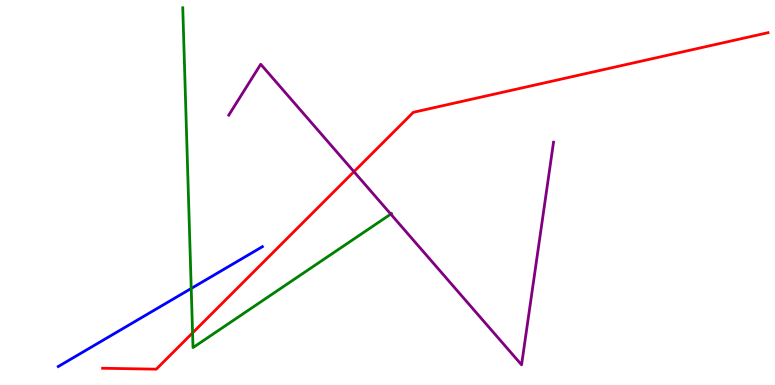[{'lines': ['blue', 'red'], 'intersections': []}, {'lines': ['green', 'red'], 'intersections': [{'x': 2.48, 'y': 1.35}]}, {'lines': ['purple', 'red'], 'intersections': [{'x': 4.57, 'y': 5.54}]}, {'lines': ['blue', 'green'], 'intersections': [{'x': 2.47, 'y': 2.51}]}, {'lines': ['blue', 'purple'], 'intersections': []}, {'lines': ['green', 'purple'], 'intersections': [{'x': 5.04, 'y': 4.44}]}]